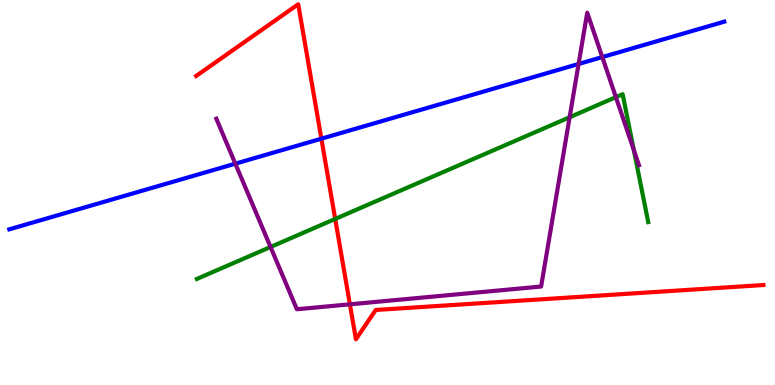[{'lines': ['blue', 'red'], 'intersections': [{'x': 4.15, 'y': 6.4}]}, {'lines': ['green', 'red'], 'intersections': [{'x': 4.33, 'y': 4.31}]}, {'lines': ['purple', 'red'], 'intersections': [{'x': 4.51, 'y': 2.1}]}, {'lines': ['blue', 'green'], 'intersections': []}, {'lines': ['blue', 'purple'], 'intersections': [{'x': 3.04, 'y': 5.75}, {'x': 7.47, 'y': 8.34}, {'x': 7.77, 'y': 8.52}]}, {'lines': ['green', 'purple'], 'intersections': [{'x': 3.49, 'y': 3.58}, {'x': 7.35, 'y': 6.96}, {'x': 7.95, 'y': 7.48}, {'x': 8.18, 'y': 6.11}]}]